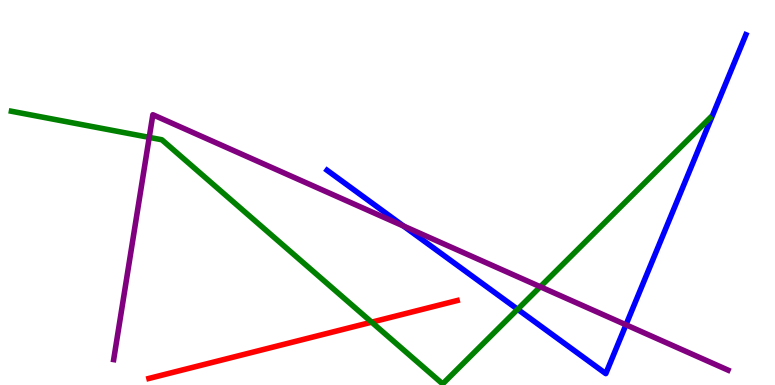[{'lines': ['blue', 'red'], 'intersections': []}, {'lines': ['green', 'red'], 'intersections': [{'x': 4.8, 'y': 1.63}]}, {'lines': ['purple', 'red'], 'intersections': []}, {'lines': ['blue', 'green'], 'intersections': [{'x': 6.68, 'y': 1.97}]}, {'lines': ['blue', 'purple'], 'intersections': [{'x': 5.21, 'y': 4.13}, {'x': 8.08, 'y': 1.56}]}, {'lines': ['green', 'purple'], 'intersections': [{'x': 1.93, 'y': 6.43}, {'x': 6.97, 'y': 2.55}]}]